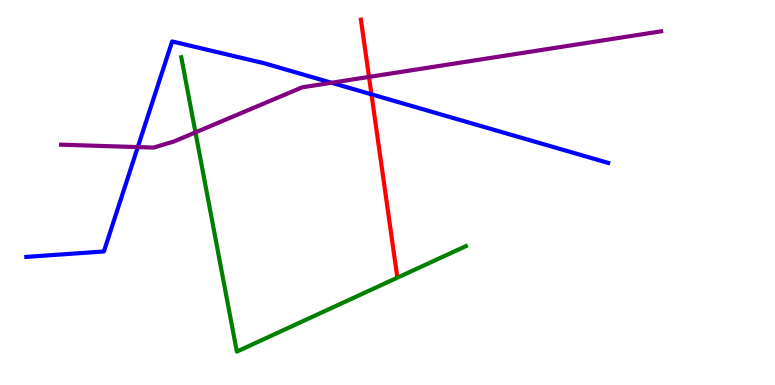[{'lines': ['blue', 'red'], 'intersections': [{'x': 4.79, 'y': 7.55}]}, {'lines': ['green', 'red'], 'intersections': []}, {'lines': ['purple', 'red'], 'intersections': [{'x': 4.76, 'y': 8.0}]}, {'lines': ['blue', 'green'], 'intersections': []}, {'lines': ['blue', 'purple'], 'intersections': [{'x': 1.78, 'y': 6.18}, {'x': 4.28, 'y': 7.85}]}, {'lines': ['green', 'purple'], 'intersections': [{'x': 2.52, 'y': 6.56}]}]